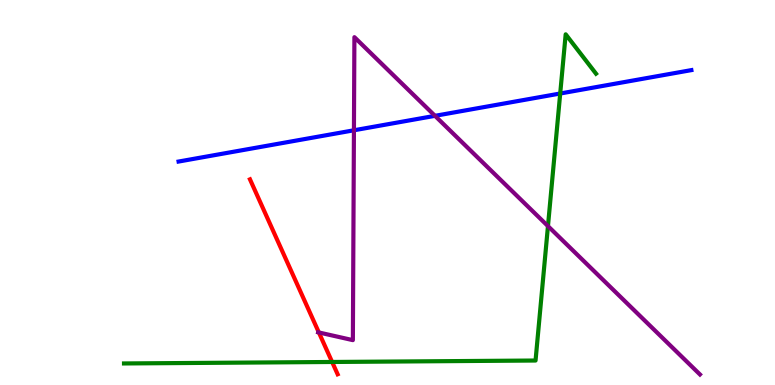[{'lines': ['blue', 'red'], 'intersections': []}, {'lines': ['green', 'red'], 'intersections': [{'x': 4.29, 'y': 0.598}]}, {'lines': ['purple', 'red'], 'intersections': [{'x': 4.11, 'y': 1.36}]}, {'lines': ['blue', 'green'], 'intersections': [{'x': 7.23, 'y': 7.57}]}, {'lines': ['blue', 'purple'], 'intersections': [{'x': 4.57, 'y': 6.62}, {'x': 5.61, 'y': 6.99}]}, {'lines': ['green', 'purple'], 'intersections': [{'x': 7.07, 'y': 4.13}]}]